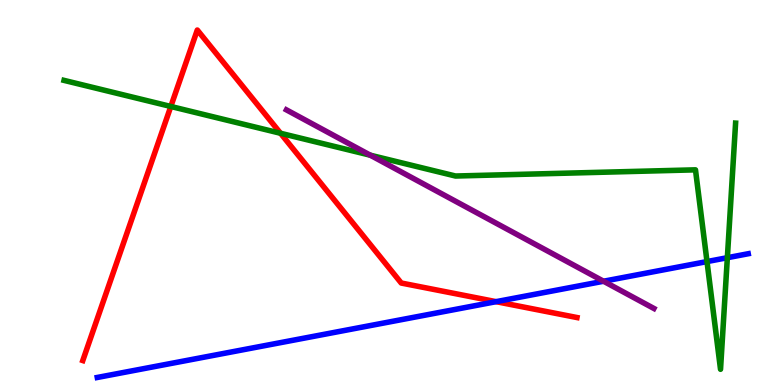[{'lines': ['blue', 'red'], 'intersections': [{'x': 6.4, 'y': 2.16}]}, {'lines': ['green', 'red'], 'intersections': [{'x': 2.2, 'y': 7.23}, {'x': 3.62, 'y': 6.54}]}, {'lines': ['purple', 'red'], 'intersections': []}, {'lines': ['blue', 'green'], 'intersections': [{'x': 9.12, 'y': 3.21}, {'x': 9.39, 'y': 3.31}]}, {'lines': ['blue', 'purple'], 'intersections': [{'x': 7.79, 'y': 2.7}]}, {'lines': ['green', 'purple'], 'intersections': [{'x': 4.78, 'y': 5.97}]}]